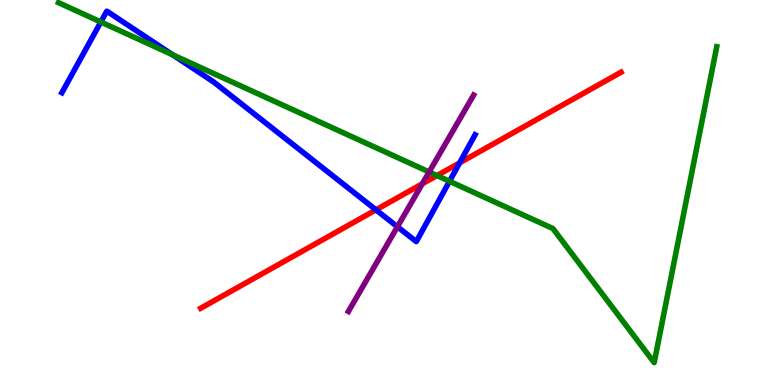[{'lines': ['blue', 'red'], 'intersections': [{'x': 4.85, 'y': 4.55}, {'x': 5.93, 'y': 5.77}]}, {'lines': ['green', 'red'], 'intersections': [{'x': 5.64, 'y': 5.44}]}, {'lines': ['purple', 'red'], 'intersections': [{'x': 5.45, 'y': 5.23}]}, {'lines': ['blue', 'green'], 'intersections': [{'x': 1.3, 'y': 9.43}, {'x': 2.23, 'y': 8.58}, {'x': 5.8, 'y': 5.29}]}, {'lines': ['blue', 'purple'], 'intersections': [{'x': 5.13, 'y': 4.11}]}, {'lines': ['green', 'purple'], 'intersections': [{'x': 5.54, 'y': 5.53}]}]